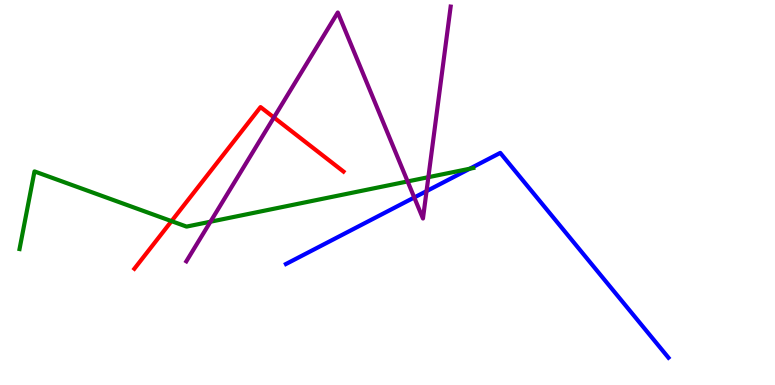[{'lines': ['blue', 'red'], 'intersections': []}, {'lines': ['green', 'red'], 'intersections': [{'x': 2.21, 'y': 4.26}]}, {'lines': ['purple', 'red'], 'intersections': [{'x': 3.53, 'y': 6.95}]}, {'lines': ['blue', 'green'], 'intersections': [{'x': 6.06, 'y': 5.62}]}, {'lines': ['blue', 'purple'], 'intersections': [{'x': 5.35, 'y': 4.87}, {'x': 5.5, 'y': 5.04}]}, {'lines': ['green', 'purple'], 'intersections': [{'x': 2.72, 'y': 4.24}, {'x': 5.26, 'y': 5.29}, {'x': 5.53, 'y': 5.4}]}]